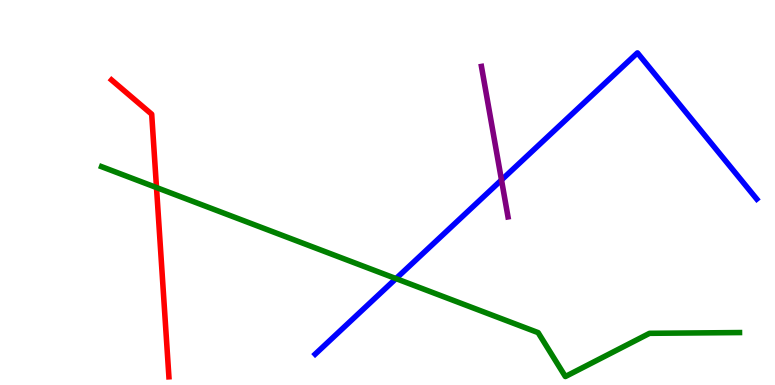[{'lines': ['blue', 'red'], 'intersections': []}, {'lines': ['green', 'red'], 'intersections': [{'x': 2.02, 'y': 5.13}]}, {'lines': ['purple', 'red'], 'intersections': []}, {'lines': ['blue', 'green'], 'intersections': [{'x': 5.11, 'y': 2.76}]}, {'lines': ['blue', 'purple'], 'intersections': [{'x': 6.47, 'y': 5.33}]}, {'lines': ['green', 'purple'], 'intersections': []}]